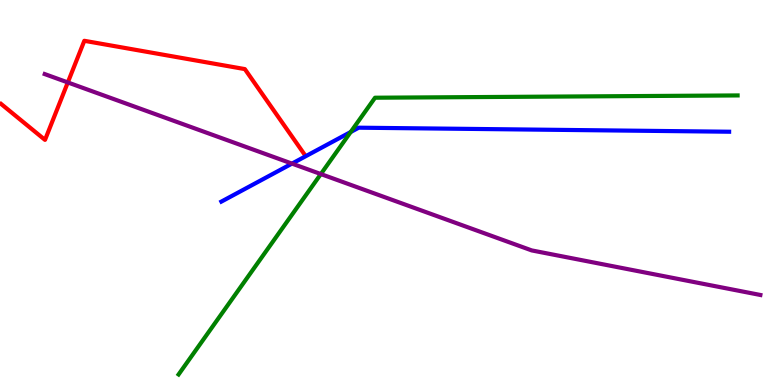[{'lines': ['blue', 'red'], 'intersections': []}, {'lines': ['green', 'red'], 'intersections': []}, {'lines': ['purple', 'red'], 'intersections': [{'x': 0.875, 'y': 7.86}]}, {'lines': ['blue', 'green'], 'intersections': [{'x': 4.53, 'y': 6.57}]}, {'lines': ['blue', 'purple'], 'intersections': [{'x': 3.77, 'y': 5.75}]}, {'lines': ['green', 'purple'], 'intersections': [{'x': 4.14, 'y': 5.48}]}]